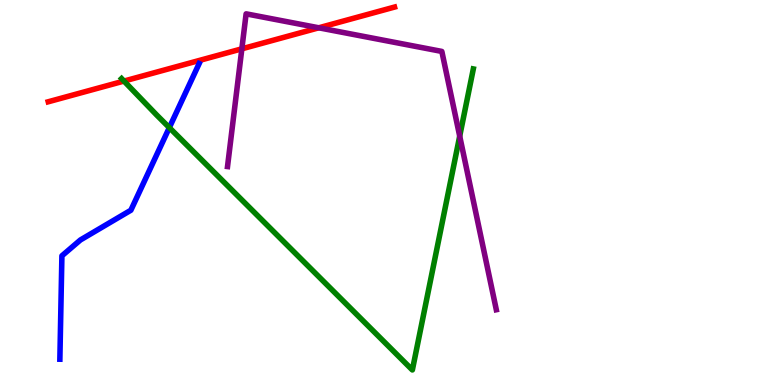[{'lines': ['blue', 'red'], 'intersections': []}, {'lines': ['green', 'red'], 'intersections': [{'x': 1.6, 'y': 7.89}]}, {'lines': ['purple', 'red'], 'intersections': [{'x': 3.12, 'y': 8.73}, {'x': 4.11, 'y': 9.28}]}, {'lines': ['blue', 'green'], 'intersections': [{'x': 2.18, 'y': 6.68}]}, {'lines': ['blue', 'purple'], 'intersections': []}, {'lines': ['green', 'purple'], 'intersections': [{'x': 5.93, 'y': 6.46}]}]